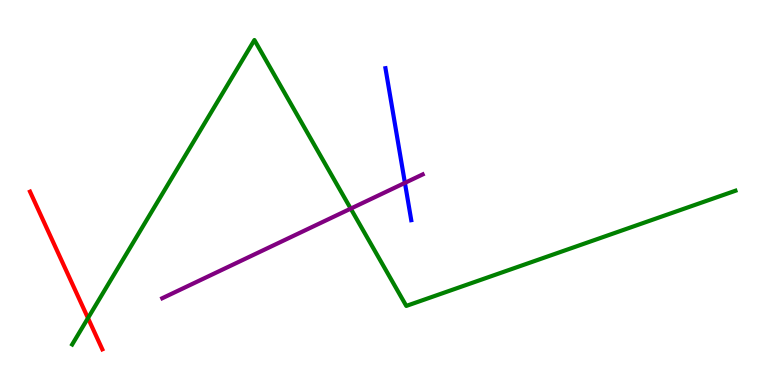[{'lines': ['blue', 'red'], 'intersections': []}, {'lines': ['green', 'red'], 'intersections': [{'x': 1.14, 'y': 1.74}]}, {'lines': ['purple', 'red'], 'intersections': []}, {'lines': ['blue', 'green'], 'intersections': []}, {'lines': ['blue', 'purple'], 'intersections': [{'x': 5.22, 'y': 5.25}]}, {'lines': ['green', 'purple'], 'intersections': [{'x': 4.53, 'y': 4.58}]}]